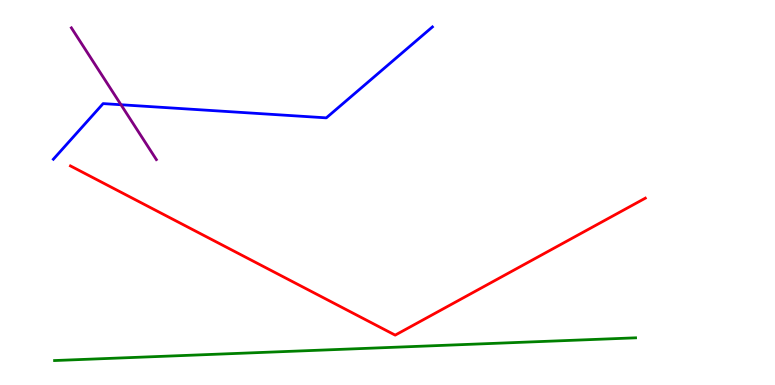[{'lines': ['blue', 'red'], 'intersections': []}, {'lines': ['green', 'red'], 'intersections': []}, {'lines': ['purple', 'red'], 'intersections': []}, {'lines': ['blue', 'green'], 'intersections': []}, {'lines': ['blue', 'purple'], 'intersections': [{'x': 1.56, 'y': 7.28}]}, {'lines': ['green', 'purple'], 'intersections': []}]